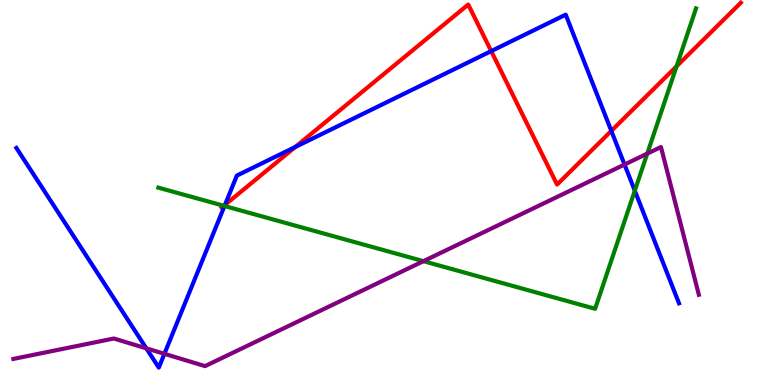[{'lines': ['blue', 'red'], 'intersections': [{'x': 2.9, 'y': 4.68}, {'x': 3.81, 'y': 6.18}, {'x': 6.34, 'y': 8.67}, {'x': 7.89, 'y': 6.6}]}, {'lines': ['green', 'red'], 'intersections': [{'x': 2.89, 'y': 4.65}, {'x': 8.73, 'y': 8.28}]}, {'lines': ['purple', 'red'], 'intersections': []}, {'lines': ['blue', 'green'], 'intersections': [{'x': 2.9, 'y': 4.65}, {'x': 8.19, 'y': 5.05}]}, {'lines': ['blue', 'purple'], 'intersections': [{'x': 1.89, 'y': 0.952}, {'x': 2.12, 'y': 0.81}, {'x': 8.06, 'y': 5.73}]}, {'lines': ['green', 'purple'], 'intersections': [{'x': 5.46, 'y': 3.22}, {'x': 8.35, 'y': 6.01}]}]